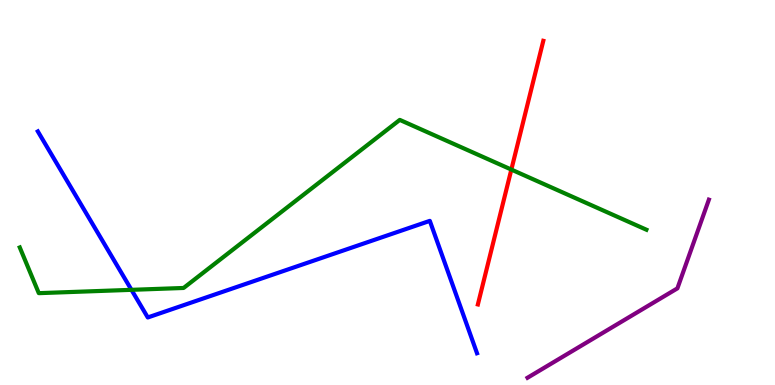[{'lines': ['blue', 'red'], 'intersections': []}, {'lines': ['green', 'red'], 'intersections': [{'x': 6.6, 'y': 5.6}]}, {'lines': ['purple', 'red'], 'intersections': []}, {'lines': ['blue', 'green'], 'intersections': [{'x': 1.7, 'y': 2.47}]}, {'lines': ['blue', 'purple'], 'intersections': []}, {'lines': ['green', 'purple'], 'intersections': []}]